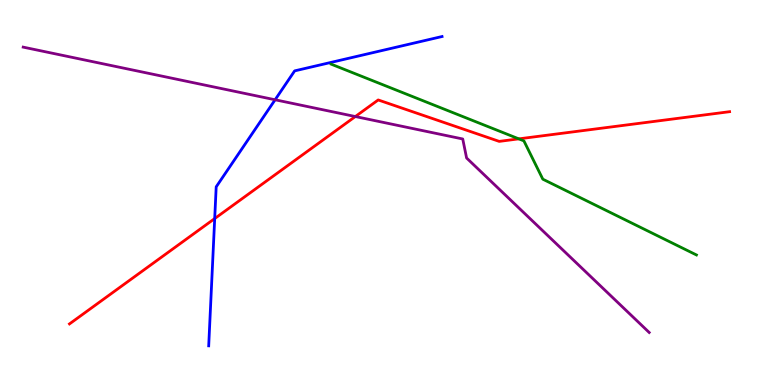[{'lines': ['blue', 'red'], 'intersections': [{'x': 2.77, 'y': 4.32}]}, {'lines': ['green', 'red'], 'intersections': [{'x': 6.69, 'y': 6.39}]}, {'lines': ['purple', 'red'], 'intersections': [{'x': 4.59, 'y': 6.97}]}, {'lines': ['blue', 'green'], 'intersections': []}, {'lines': ['blue', 'purple'], 'intersections': [{'x': 3.55, 'y': 7.41}]}, {'lines': ['green', 'purple'], 'intersections': []}]